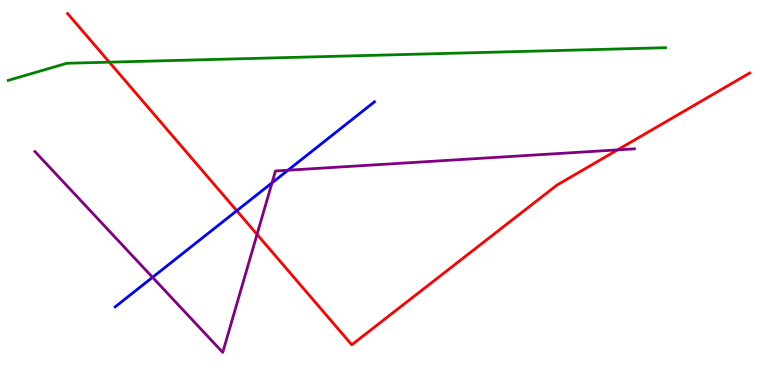[{'lines': ['blue', 'red'], 'intersections': [{'x': 3.05, 'y': 4.53}]}, {'lines': ['green', 'red'], 'intersections': [{'x': 1.41, 'y': 8.39}]}, {'lines': ['purple', 'red'], 'intersections': [{'x': 3.32, 'y': 3.91}, {'x': 7.97, 'y': 6.11}]}, {'lines': ['blue', 'green'], 'intersections': []}, {'lines': ['blue', 'purple'], 'intersections': [{'x': 1.97, 'y': 2.8}, {'x': 3.51, 'y': 5.25}, {'x': 3.72, 'y': 5.58}]}, {'lines': ['green', 'purple'], 'intersections': []}]